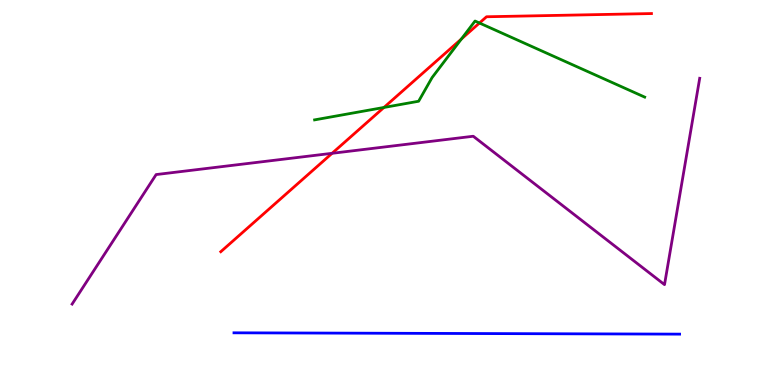[{'lines': ['blue', 'red'], 'intersections': []}, {'lines': ['green', 'red'], 'intersections': [{'x': 4.95, 'y': 7.21}, {'x': 5.95, 'y': 8.99}, {'x': 6.19, 'y': 9.4}]}, {'lines': ['purple', 'red'], 'intersections': [{'x': 4.29, 'y': 6.02}]}, {'lines': ['blue', 'green'], 'intersections': []}, {'lines': ['blue', 'purple'], 'intersections': []}, {'lines': ['green', 'purple'], 'intersections': []}]